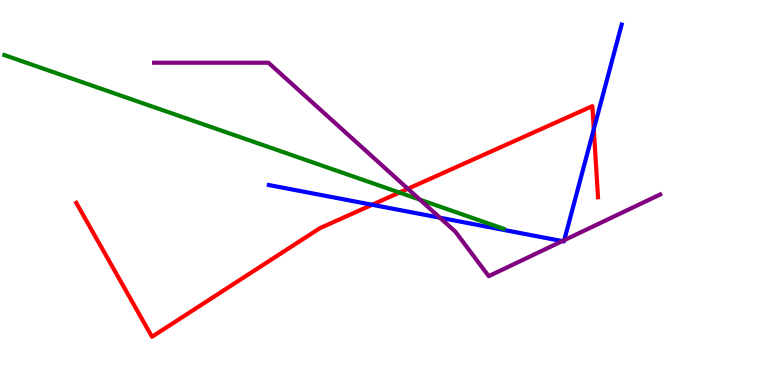[{'lines': ['blue', 'red'], 'intersections': [{'x': 4.8, 'y': 4.68}, {'x': 7.66, 'y': 6.65}]}, {'lines': ['green', 'red'], 'intersections': [{'x': 5.15, 'y': 5.0}]}, {'lines': ['purple', 'red'], 'intersections': [{'x': 5.26, 'y': 5.1}]}, {'lines': ['blue', 'green'], 'intersections': []}, {'lines': ['blue', 'purple'], 'intersections': [{'x': 5.68, 'y': 4.35}, {'x': 7.26, 'y': 3.74}, {'x': 7.28, 'y': 3.76}]}, {'lines': ['green', 'purple'], 'intersections': [{'x': 5.42, 'y': 4.81}]}]